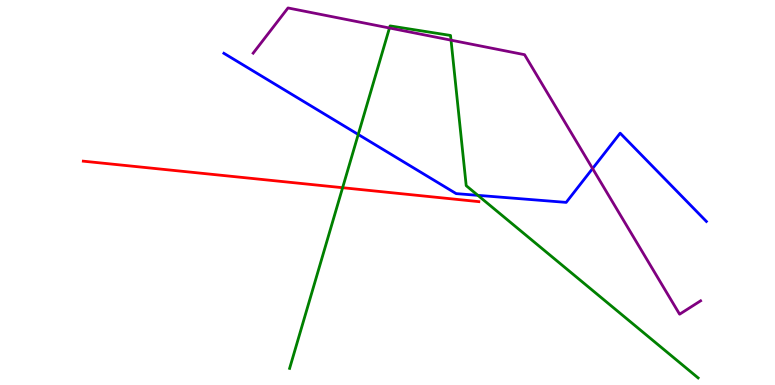[{'lines': ['blue', 'red'], 'intersections': []}, {'lines': ['green', 'red'], 'intersections': [{'x': 4.42, 'y': 5.12}]}, {'lines': ['purple', 'red'], 'intersections': []}, {'lines': ['blue', 'green'], 'intersections': [{'x': 4.62, 'y': 6.51}, {'x': 6.17, 'y': 4.93}]}, {'lines': ['blue', 'purple'], 'intersections': [{'x': 7.65, 'y': 5.62}]}, {'lines': ['green', 'purple'], 'intersections': [{'x': 5.03, 'y': 9.27}, {'x': 5.82, 'y': 8.96}]}]